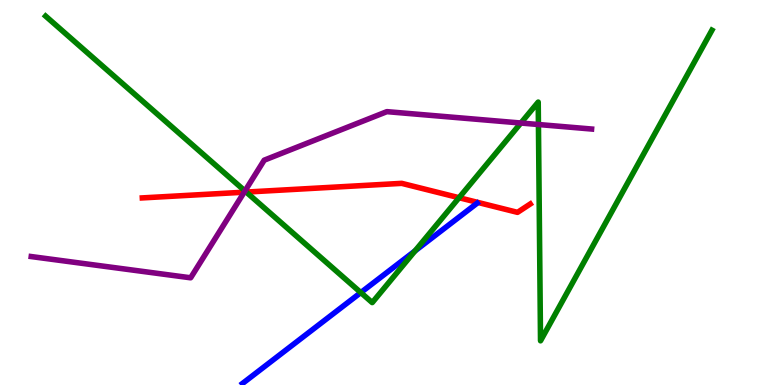[{'lines': ['blue', 'red'], 'intersections': []}, {'lines': ['green', 'red'], 'intersections': [{'x': 3.18, 'y': 5.01}, {'x': 5.92, 'y': 4.86}]}, {'lines': ['purple', 'red'], 'intersections': [{'x': 3.15, 'y': 5.01}]}, {'lines': ['blue', 'green'], 'intersections': [{'x': 4.66, 'y': 2.4}, {'x': 5.35, 'y': 3.48}]}, {'lines': ['blue', 'purple'], 'intersections': []}, {'lines': ['green', 'purple'], 'intersections': [{'x': 3.16, 'y': 5.04}, {'x': 6.72, 'y': 6.8}, {'x': 6.95, 'y': 6.77}]}]